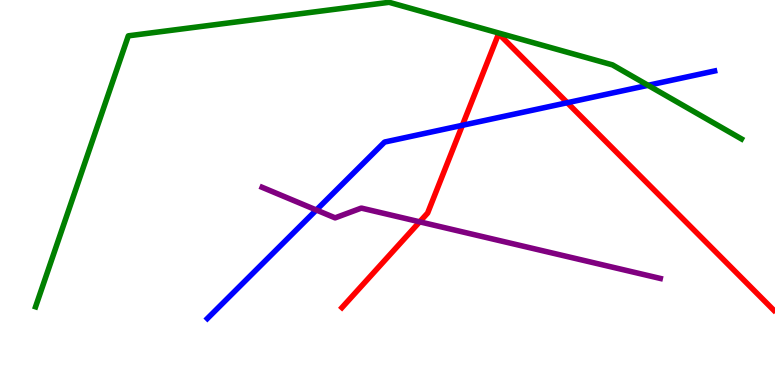[{'lines': ['blue', 'red'], 'intersections': [{'x': 5.97, 'y': 6.75}, {'x': 7.32, 'y': 7.33}]}, {'lines': ['green', 'red'], 'intersections': []}, {'lines': ['purple', 'red'], 'intersections': [{'x': 5.42, 'y': 4.24}]}, {'lines': ['blue', 'green'], 'intersections': [{'x': 8.36, 'y': 7.78}]}, {'lines': ['blue', 'purple'], 'intersections': [{'x': 4.08, 'y': 4.55}]}, {'lines': ['green', 'purple'], 'intersections': []}]